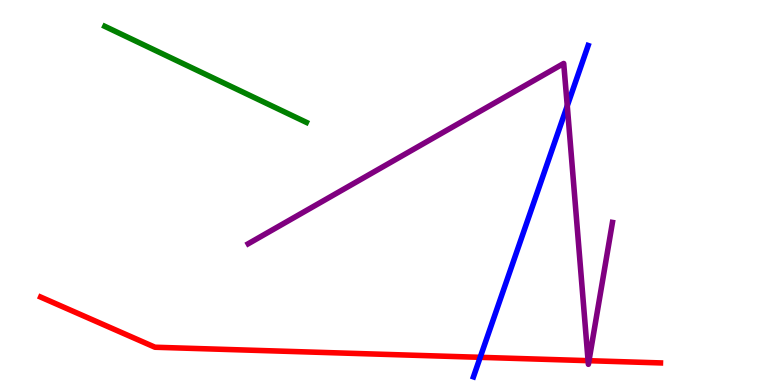[{'lines': ['blue', 'red'], 'intersections': [{'x': 6.2, 'y': 0.719}]}, {'lines': ['green', 'red'], 'intersections': []}, {'lines': ['purple', 'red'], 'intersections': [{'x': 7.59, 'y': 0.632}, {'x': 7.6, 'y': 0.631}]}, {'lines': ['blue', 'green'], 'intersections': []}, {'lines': ['blue', 'purple'], 'intersections': [{'x': 7.32, 'y': 7.25}]}, {'lines': ['green', 'purple'], 'intersections': []}]